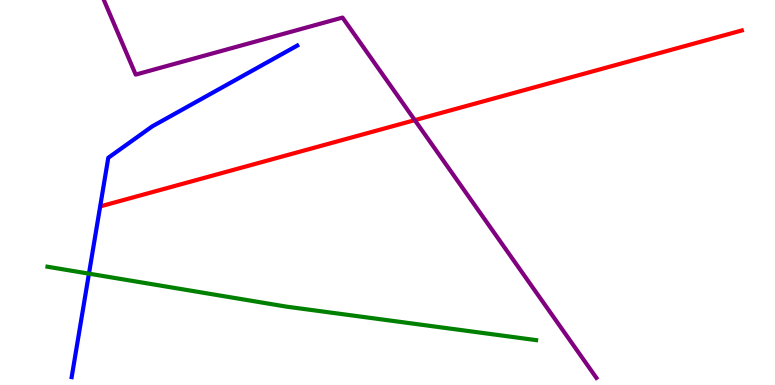[{'lines': ['blue', 'red'], 'intersections': []}, {'lines': ['green', 'red'], 'intersections': []}, {'lines': ['purple', 'red'], 'intersections': [{'x': 5.35, 'y': 6.88}]}, {'lines': ['blue', 'green'], 'intersections': [{'x': 1.15, 'y': 2.89}]}, {'lines': ['blue', 'purple'], 'intersections': []}, {'lines': ['green', 'purple'], 'intersections': []}]